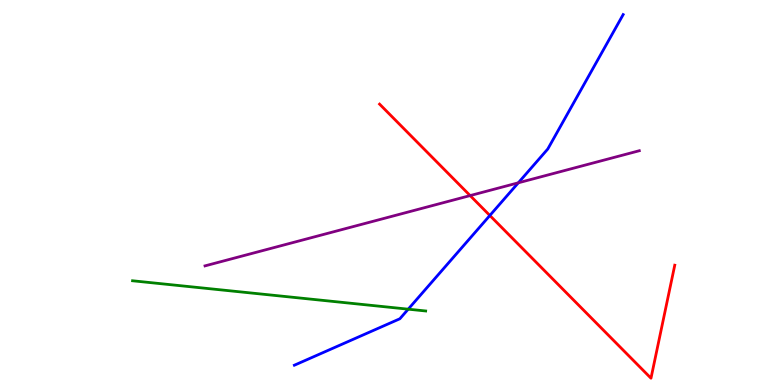[{'lines': ['blue', 'red'], 'intersections': [{'x': 6.32, 'y': 4.4}]}, {'lines': ['green', 'red'], 'intersections': []}, {'lines': ['purple', 'red'], 'intersections': [{'x': 6.07, 'y': 4.92}]}, {'lines': ['blue', 'green'], 'intersections': [{'x': 5.27, 'y': 1.97}]}, {'lines': ['blue', 'purple'], 'intersections': [{'x': 6.69, 'y': 5.25}]}, {'lines': ['green', 'purple'], 'intersections': []}]